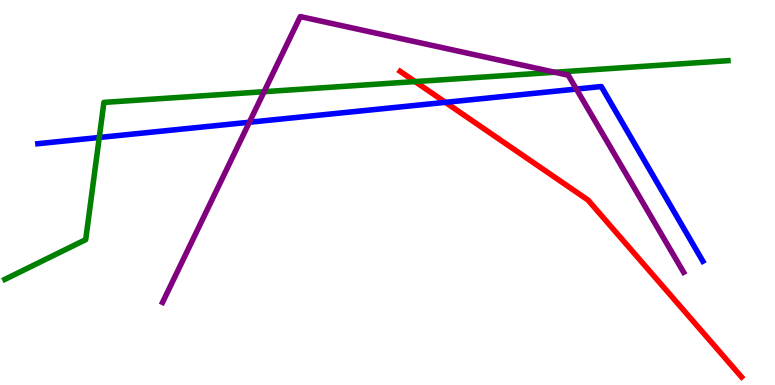[{'lines': ['blue', 'red'], 'intersections': [{'x': 5.75, 'y': 7.34}]}, {'lines': ['green', 'red'], 'intersections': [{'x': 5.36, 'y': 7.88}]}, {'lines': ['purple', 'red'], 'intersections': []}, {'lines': ['blue', 'green'], 'intersections': [{'x': 1.28, 'y': 6.43}]}, {'lines': ['blue', 'purple'], 'intersections': [{'x': 3.22, 'y': 6.82}, {'x': 7.44, 'y': 7.69}]}, {'lines': ['green', 'purple'], 'intersections': [{'x': 3.41, 'y': 7.62}, {'x': 7.16, 'y': 8.12}]}]